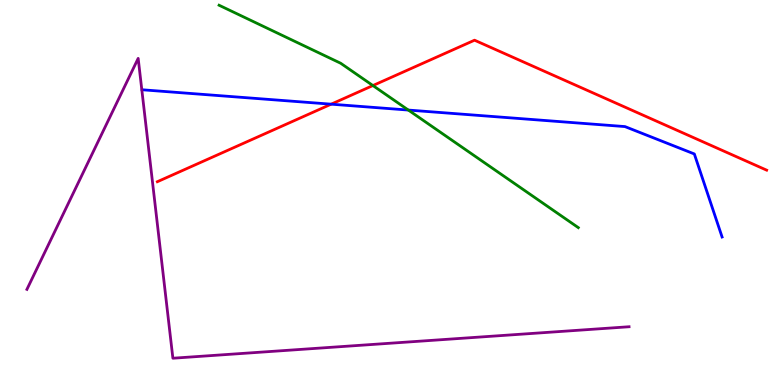[{'lines': ['blue', 'red'], 'intersections': [{'x': 4.27, 'y': 7.29}]}, {'lines': ['green', 'red'], 'intersections': [{'x': 4.81, 'y': 7.78}]}, {'lines': ['purple', 'red'], 'intersections': []}, {'lines': ['blue', 'green'], 'intersections': [{'x': 5.27, 'y': 7.14}]}, {'lines': ['blue', 'purple'], 'intersections': []}, {'lines': ['green', 'purple'], 'intersections': []}]